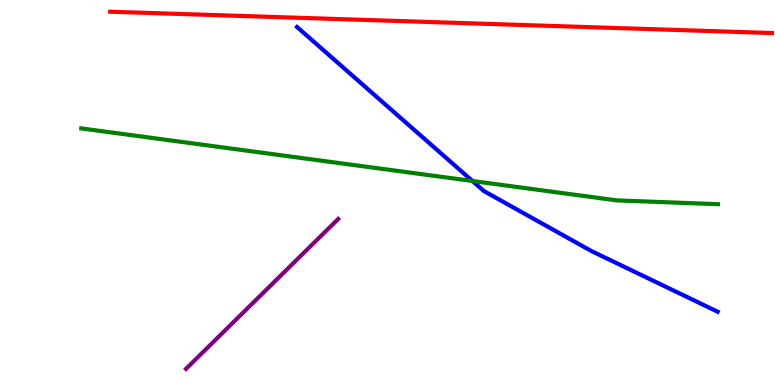[{'lines': ['blue', 'red'], 'intersections': []}, {'lines': ['green', 'red'], 'intersections': []}, {'lines': ['purple', 'red'], 'intersections': []}, {'lines': ['blue', 'green'], 'intersections': [{'x': 6.1, 'y': 5.3}]}, {'lines': ['blue', 'purple'], 'intersections': []}, {'lines': ['green', 'purple'], 'intersections': []}]